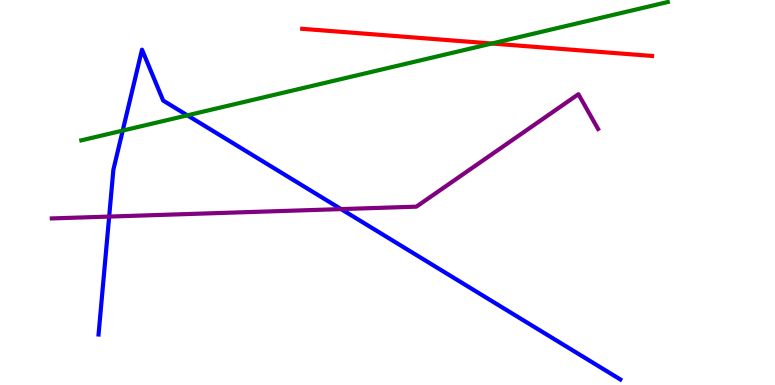[{'lines': ['blue', 'red'], 'intersections': []}, {'lines': ['green', 'red'], 'intersections': [{'x': 6.35, 'y': 8.87}]}, {'lines': ['purple', 'red'], 'intersections': []}, {'lines': ['blue', 'green'], 'intersections': [{'x': 1.58, 'y': 6.61}, {'x': 2.42, 'y': 7.0}]}, {'lines': ['blue', 'purple'], 'intersections': [{'x': 1.41, 'y': 4.37}, {'x': 4.4, 'y': 4.57}]}, {'lines': ['green', 'purple'], 'intersections': []}]